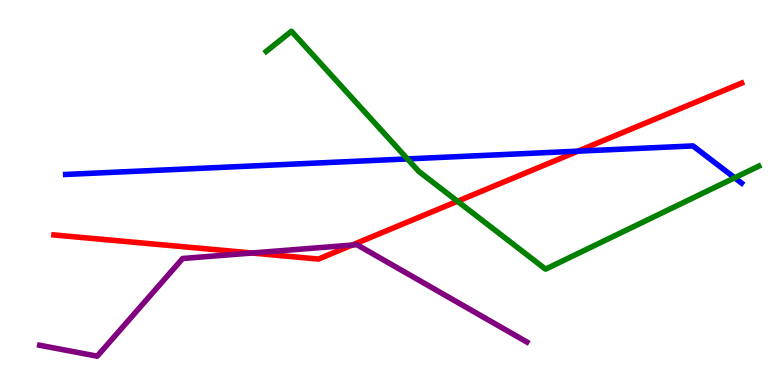[{'lines': ['blue', 'red'], 'intersections': [{'x': 7.46, 'y': 6.07}]}, {'lines': ['green', 'red'], 'intersections': [{'x': 5.9, 'y': 4.77}]}, {'lines': ['purple', 'red'], 'intersections': [{'x': 3.25, 'y': 3.43}, {'x': 4.54, 'y': 3.63}]}, {'lines': ['blue', 'green'], 'intersections': [{'x': 5.26, 'y': 5.87}, {'x': 9.48, 'y': 5.38}]}, {'lines': ['blue', 'purple'], 'intersections': []}, {'lines': ['green', 'purple'], 'intersections': []}]